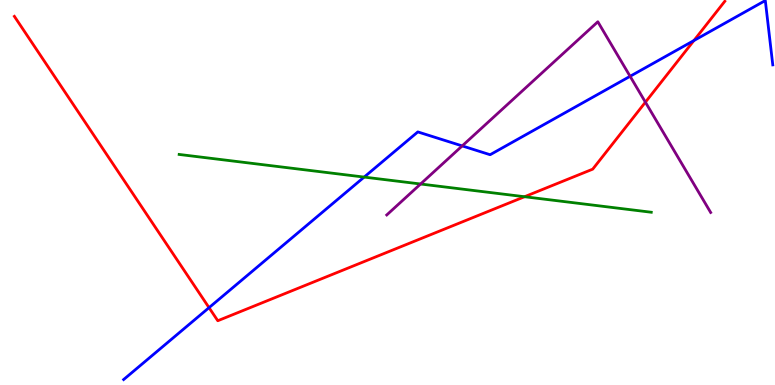[{'lines': ['blue', 'red'], 'intersections': [{'x': 2.7, 'y': 2.01}, {'x': 8.95, 'y': 8.95}]}, {'lines': ['green', 'red'], 'intersections': [{'x': 6.77, 'y': 4.89}]}, {'lines': ['purple', 'red'], 'intersections': [{'x': 8.33, 'y': 7.35}]}, {'lines': ['blue', 'green'], 'intersections': [{'x': 4.7, 'y': 5.4}]}, {'lines': ['blue', 'purple'], 'intersections': [{'x': 5.96, 'y': 6.21}, {'x': 8.13, 'y': 8.02}]}, {'lines': ['green', 'purple'], 'intersections': [{'x': 5.43, 'y': 5.22}]}]